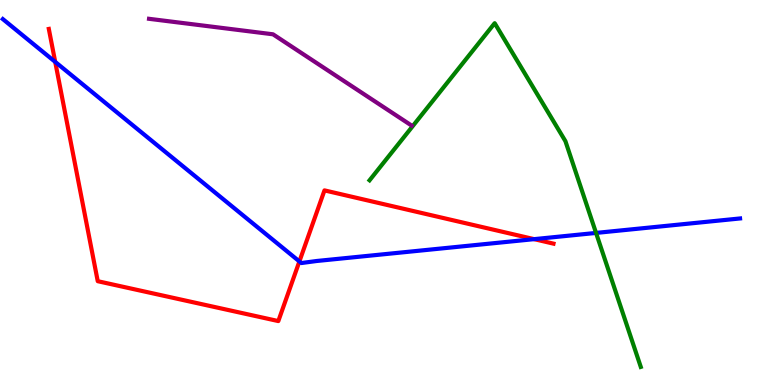[{'lines': ['blue', 'red'], 'intersections': [{'x': 0.712, 'y': 8.39}, {'x': 3.86, 'y': 3.21}, {'x': 6.89, 'y': 3.79}]}, {'lines': ['green', 'red'], 'intersections': []}, {'lines': ['purple', 'red'], 'intersections': []}, {'lines': ['blue', 'green'], 'intersections': [{'x': 7.69, 'y': 3.95}]}, {'lines': ['blue', 'purple'], 'intersections': []}, {'lines': ['green', 'purple'], 'intersections': []}]